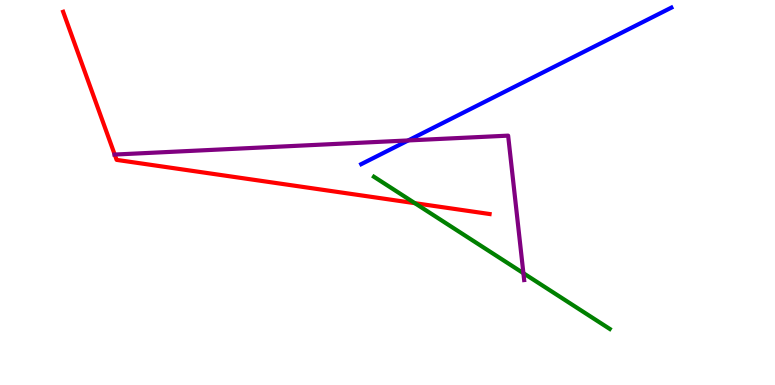[{'lines': ['blue', 'red'], 'intersections': []}, {'lines': ['green', 'red'], 'intersections': [{'x': 5.35, 'y': 4.72}]}, {'lines': ['purple', 'red'], 'intersections': [{'x': 1.48, 'y': 5.99}]}, {'lines': ['blue', 'green'], 'intersections': []}, {'lines': ['blue', 'purple'], 'intersections': [{'x': 5.27, 'y': 6.35}]}, {'lines': ['green', 'purple'], 'intersections': [{'x': 6.75, 'y': 2.9}]}]